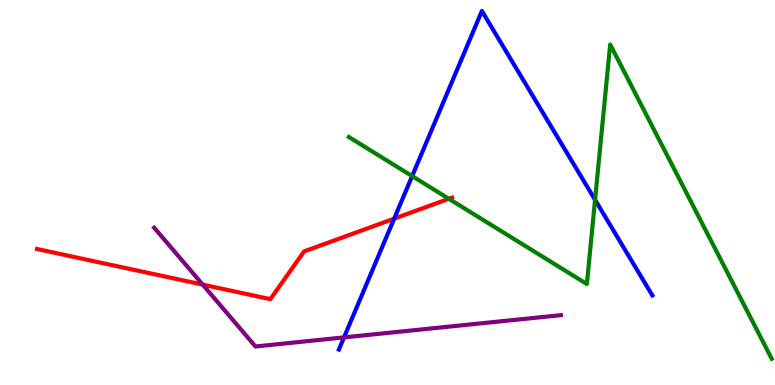[{'lines': ['blue', 'red'], 'intersections': [{'x': 5.09, 'y': 4.32}]}, {'lines': ['green', 'red'], 'intersections': [{'x': 5.79, 'y': 4.84}]}, {'lines': ['purple', 'red'], 'intersections': [{'x': 2.62, 'y': 2.61}]}, {'lines': ['blue', 'green'], 'intersections': [{'x': 5.32, 'y': 5.43}, {'x': 7.68, 'y': 4.81}]}, {'lines': ['blue', 'purple'], 'intersections': [{'x': 4.44, 'y': 1.24}]}, {'lines': ['green', 'purple'], 'intersections': []}]